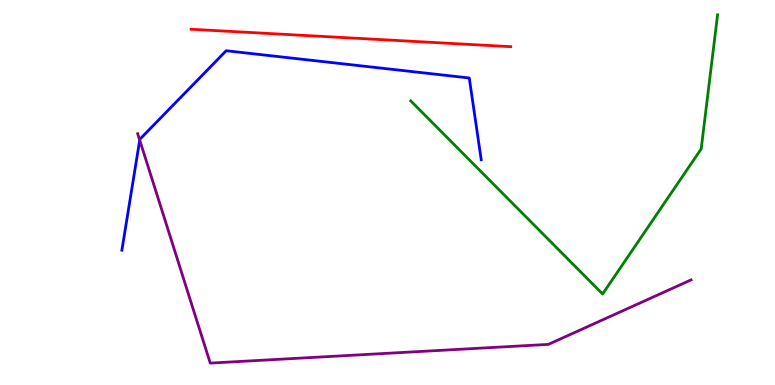[{'lines': ['blue', 'red'], 'intersections': []}, {'lines': ['green', 'red'], 'intersections': []}, {'lines': ['purple', 'red'], 'intersections': []}, {'lines': ['blue', 'green'], 'intersections': []}, {'lines': ['blue', 'purple'], 'intersections': [{'x': 1.8, 'y': 6.36}]}, {'lines': ['green', 'purple'], 'intersections': []}]